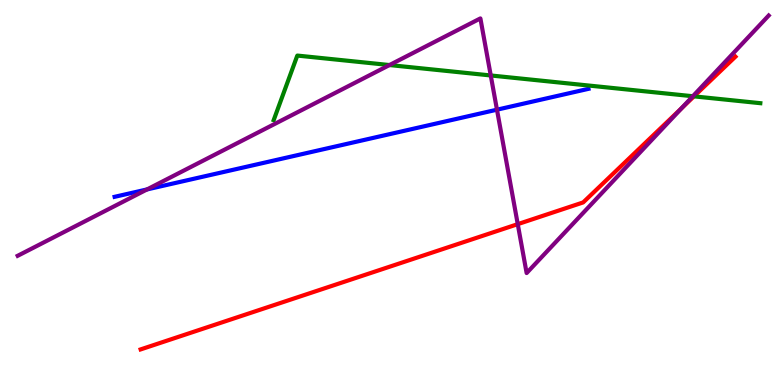[{'lines': ['blue', 'red'], 'intersections': []}, {'lines': ['green', 'red'], 'intersections': [{'x': 8.95, 'y': 7.5}]}, {'lines': ['purple', 'red'], 'intersections': [{'x': 6.68, 'y': 4.18}, {'x': 8.79, 'y': 7.19}]}, {'lines': ['blue', 'green'], 'intersections': []}, {'lines': ['blue', 'purple'], 'intersections': [{'x': 1.9, 'y': 5.08}, {'x': 6.41, 'y': 7.15}]}, {'lines': ['green', 'purple'], 'intersections': [{'x': 5.03, 'y': 8.31}, {'x': 6.33, 'y': 8.04}, {'x': 8.94, 'y': 7.5}]}]